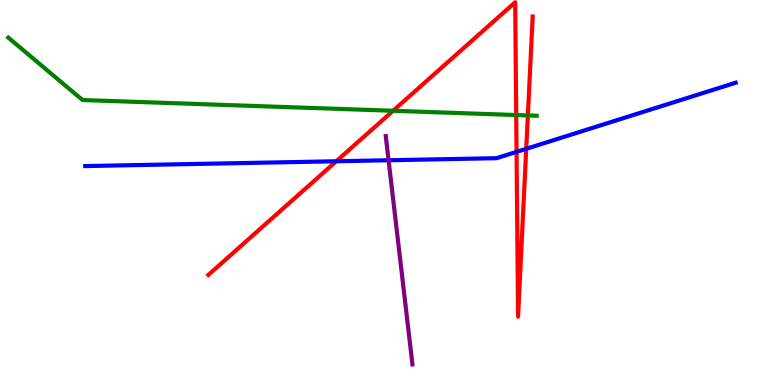[{'lines': ['blue', 'red'], 'intersections': [{'x': 4.34, 'y': 5.81}, {'x': 6.67, 'y': 6.06}, {'x': 6.79, 'y': 6.13}]}, {'lines': ['green', 'red'], 'intersections': [{'x': 5.07, 'y': 7.12}, {'x': 6.66, 'y': 7.01}, {'x': 6.81, 'y': 7.0}]}, {'lines': ['purple', 'red'], 'intersections': []}, {'lines': ['blue', 'green'], 'intersections': []}, {'lines': ['blue', 'purple'], 'intersections': [{'x': 5.01, 'y': 5.84}]}, {'lines': ['green', 'purple'], 'intersections': []}]